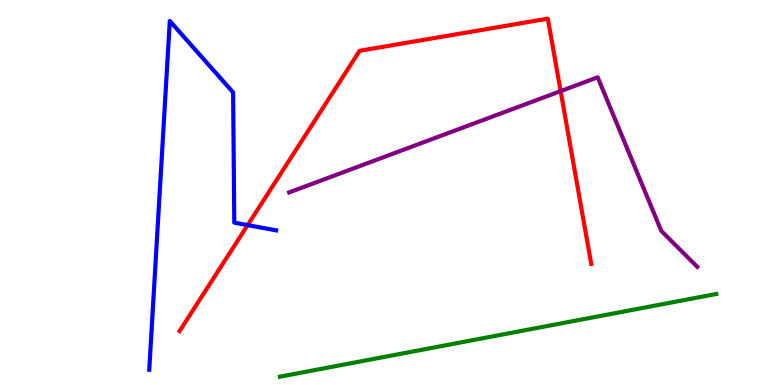[{'lines': ['blue', 'red'], 'intersections': [{'x': 3.2, 'y': 4.15}]}, {'lines': ['green', 'red'], 'intersections': []}, {'lines': ['purple', 'red'], 'intersections': [{'x': 7.23, 'y': 7.63}]}, {'lines': ['blue', 'green'], 'intersections': []}, {'lines': ['blue', 'purple'], 'intersections': []}, {'lines': ['green', 'purple'], 'intersections': []}]